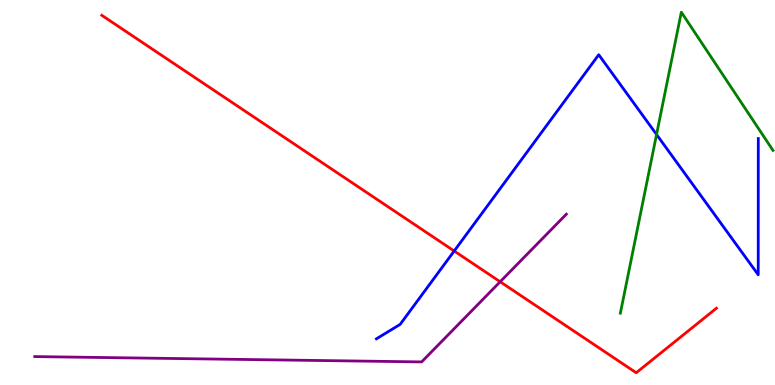[{'lines': ['blue', 'red'], 'intersections': [{'x': 5.86, 'y': 3.48}]}, {'lines': ['green', 'red'], 'intersections': []}, {'lines': ['purple', 'red'], 'intersections': [{'x': 6.45, 'y': 2.68}]}, {'lines': ['blue', 'green'], 'intersections': [{'x': 8.47, 'y': 6.51}]}, {'lines': ['blue', 'purple'], 'intersections': []}, {'lines': ['green', 'purple'], 'intersections': []}]